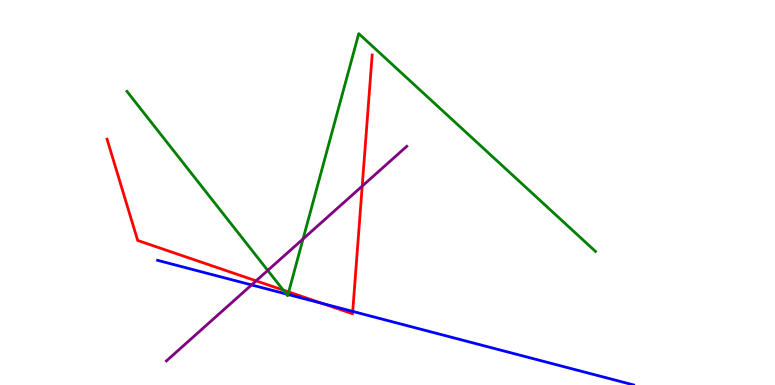[{'lines': ['blue', 'red'], 'intersections': [{'x': 4.16, 'y': 2.12}, {'x': 4.55, 'y': 1.91}]}, {'lines': ['green', 'red'], 'intersections': [{'x': 3.65, 'y': 2.47}, {'x': 3.72, 'y': 2.42}]}, {'lines': ['purple', 'red'], 'intersections': [{'x': 3.3, 'y': 2.71}, {'x': 4.67, 'y': 5.17}]}, {'lines': ['blue', 'green'], 'intersections': [{'x': 3.69, 'y': 2.36}, {'x': 3.72, 'y': 2.35}]}, {'lines': ['blue', 'purple'], 'intersections': [{'x': 3.25, 'y': 2.6}]}, {'lines': ['green', 'purple'], 'intersections': [{'x': 3.45, 'y': 2.98}, {'x': 3.91, 'y': 3.79}]}]